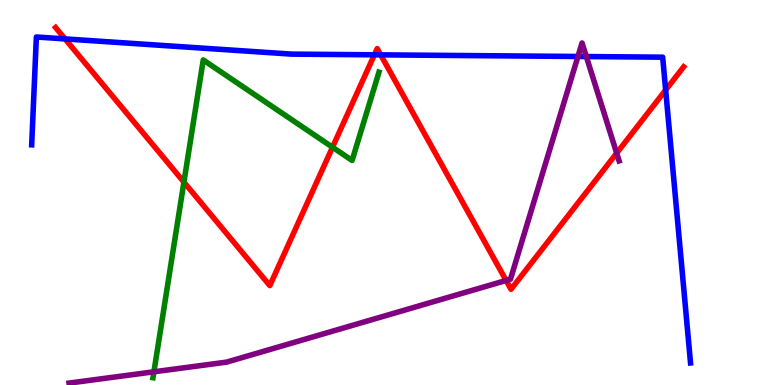[{'lines': ['blue', 'red'], 'intersections': [{'x': 0.839, 'y': 8.99}, {'x': 4.83, 'y': 8.58}, {'x': 4.91, 'y': 8.58}, {'x': 8.59, 'y': 7.66}]}, {'lines': ['green', 'red'], 'intersections': [{'x': 2.37, 'y': 5.27}, {'x': 4.29, 'y': 6.18}]}, {'lines': ['purple', 'red'], 'intersections': [{'x': 6.53, 'y': 2.72}, {'x': 7.96, 'y': 6.02}]}, {'lines': ['blue', 'green'], 'intersections': []}, {'lines': ['blue', 'purple'], 'intersections': [{'x': 7.46, 'y': 8.53}, {'x': 7.57, 'y': 8.53}]}, {'lines': ['green', 'purple'], 'intersections': [{'x': 1.99, 'y': 0.343}]}]